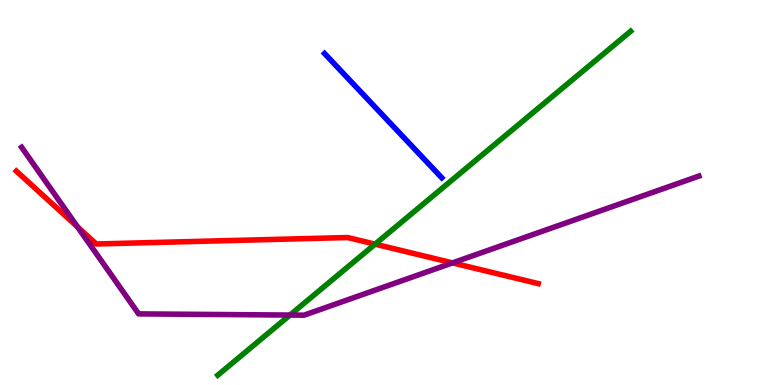[{'lines': ['blue', 'red'], 'intersections': []}, {'lines': ['green', 'red'], 'intersections': [{'x': 4.84, 'y': 3.66}]}, {'lines': ['purple', 'red'], 'intersections': [{'x': 1.0, 'y': 4.11}, {'x': 5.84, 'y': 3.17}]}, {'lines': ['blue', 'green'], 'intersections': []}, {'lines': ['blue', 'purple'], 'intersections': []}, {'lines': ['green', 'purple'], 'intersections': [{'x': 3.74, 'y': 1.82}]}]